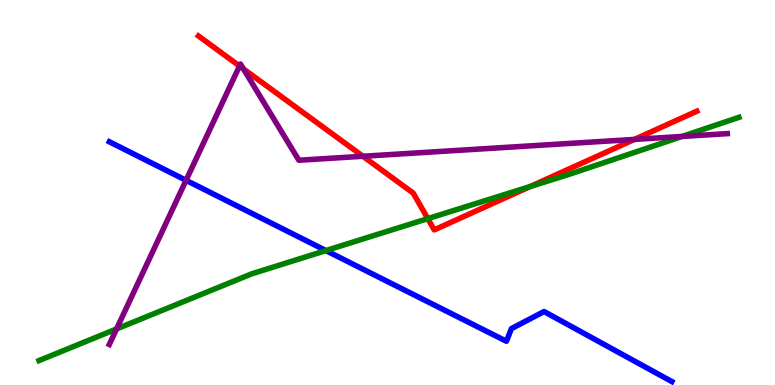[{'lines': ['blue', 'red'], 'intersections': []}, {'lines': ['green', 'red'], 'intersections': [{'x': 5.52, 'y': 4.32}, {'x': 6.84, 'y': 5.15}]}, {'lines': ['purple', 'red'], 'intersections': [{'x': 3.09, 'y': 8.29}, {'x': 3.14, 'y': 8.21}, {'x': 4.68, 'y': 5.94}, {'x': 8.19, 'y': 6.38}]}, {'lines': ['blue', 'green'], 'intersections': [{'x': 4.21, 'y': 3.49}]}, {'lines': ['blue', 'purple'], 'intersections': [{'x': 2.4, 'y': 5.32}]}, {'lines': ['green', 'purple'], 'intersections': [{'x': 1.5, 'y': 1.46}, {'x': 8.8, 'y': 6.46}]}]